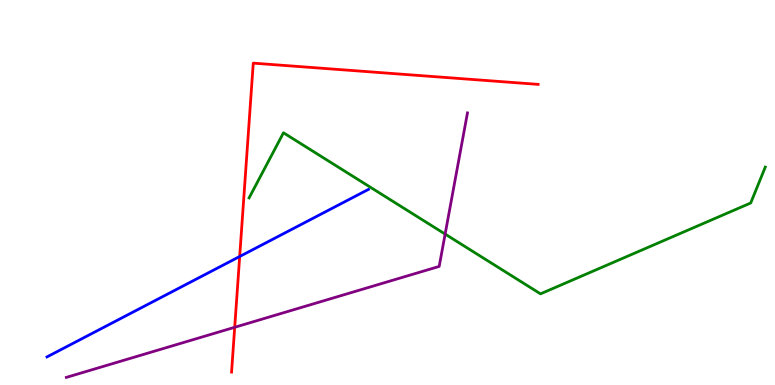[{'lines': ['blue', 'red'], 'intersections': [{'x': 3.09, 'y': 3.34}]}, {'lines': ['green', 'red'], 'intersections': []}, {'lines': ['purple', 'red'], 'intersections': [{'x': 3.03, 'y': 1.5}]}, {'lines': ['blue', 'green'], 'intersections': []}, {'lines': ['blue', 'purple'], 'intersections': []}, {'lines': ['green', 'purple'], 'intersections': [{'x': 5.74, 'y': 3.92}]}]